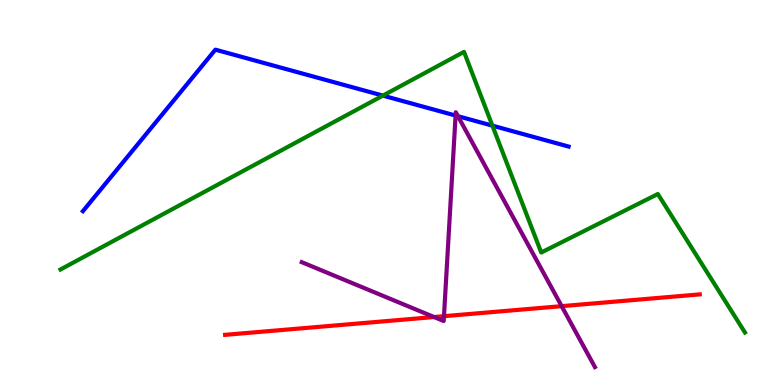[{'lines': ['blue', 'red'], 'intersections': []}, {'lines': ['green', 'red'], 'intersections': []}, {'lines': ['purple', 'red'], 'intersections': [{'x': 5.6, 'y': 1.77}, {'x': 5.73, 'y': 1.79}, {'x': 7.25, 'y': 2.05}]}, {'lines': ['blue', 'green'], 'intersections': [{'x': 4.94, 'y': 7.52}, {'x': 6.35, 'y': 6.74}]}, {'lines': ['blue', 'purple'], 'intersections': [{'x': 5.88, 'y': 7.0}, {'x': 5.91, 'y': 6.98}]}, {'lines': ['green', 'purple'], 'intersections': []}]